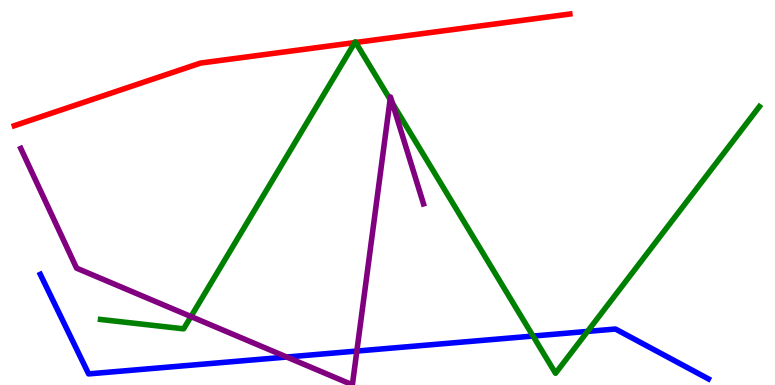[{'lines': ['blue', 'red'], 'intersections': []}, {'lines': ['green', 'red'], 'intersections': [{'x': 4.58, 'y': 8.89}, {'x': 4.59, 'y': 8.9}]}, {'lines': ['purple', 'red'], 'intersections': []}, {'lines': ['blue', 'green'], 'intersections': [{'x': 6.88, 'y': 1.27}, {'x': 7.58, 'y': 1.39}]}, {'lines': ['blue', 'purple'], 'intersections': [{'x': 3.7, 'y': 0.726}, {'x': 4.6, 'y': 0.882}]}, {'lines': ['green', 'purple'], 'intersections': [{'x': 2.46, 'y': 1.78}, {'x': 5.03, 'y': 7.42}, {'x': 5.06, 'y': 7.32}]}]